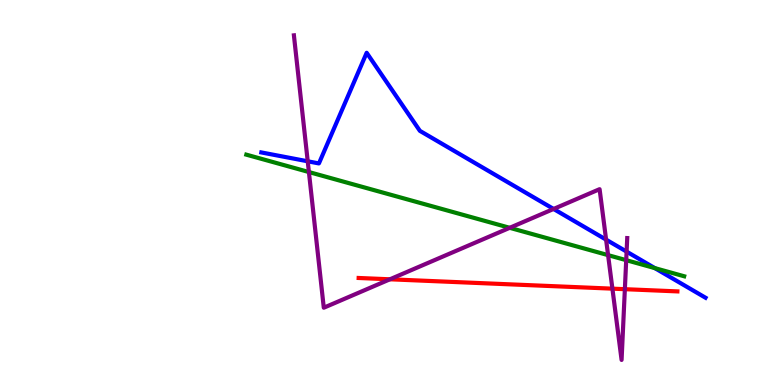[{'lines': ['blue', 'red'], 'intersections': []}, {'lines': ['green', 'red'], 'intersections': []}, {'lines': ['purple', 'red'], 'intersections': [{'x': 5.03, 'y': 2.75}, {'x': 7.9, 'y': 2.5}, {'x': 8.06, 'y': 2.49}]}, {'lines': ['blue', 'green'], 'intersections': [{'x': 8.45, 'y': 3.04}]}, {'lines': ['blue', 'purple'], 'intersections': [{'x': 3.97, 'y': 5.81}, {'x': 7.14, 'y': 4.57}, {'x': 7.82, 'y': 3.78}, {'x': 8.09, 'y': 3.46}]}, {'lines': ['green', 'purple'], 'intersections': [{'x': 3.99, 'y': 5.53}, {'x': 6.58, 'y': 4.08}, {'x': 7.85, 'y': 3.37}, {'x': 8.08, 'y': 3.24}]}]